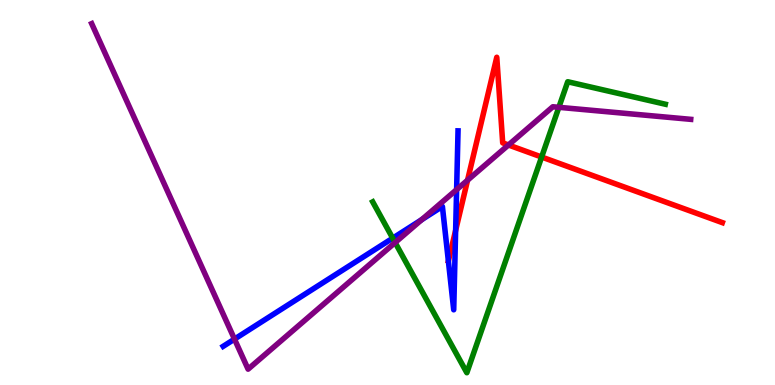[{'lines': ['blue', 'red'], 'intersections': [{'x': 5.88, 'y': 4.02}]}, {'lines': ['green', 'red'], 'intersections': [{'x': 6.99, 'y': 5.92}]}, {'lines': ['purple', 'red'], 'intersections': [{'x': 6.03, 'y': 5.32}, {'x': 6.56, 'y': 6.23}]}, {'lines': ['blue', 'green'], 'intersections': [{'x': 5.07, 'y': 3.81}]}, {'lines': ['blue', 'purple'], 'intersections': [{'x': 3.03, 'y': 1.19}, {'x': 5.44, 'y': 4.29}, {'x': 5.89, 'y': 5.07}]}, {'lines': ['green', 'purple'], 'intersections': [{'x': 5.1, 'y': 3.7}, {'x': 7.21, 'y': 7.21}]}]